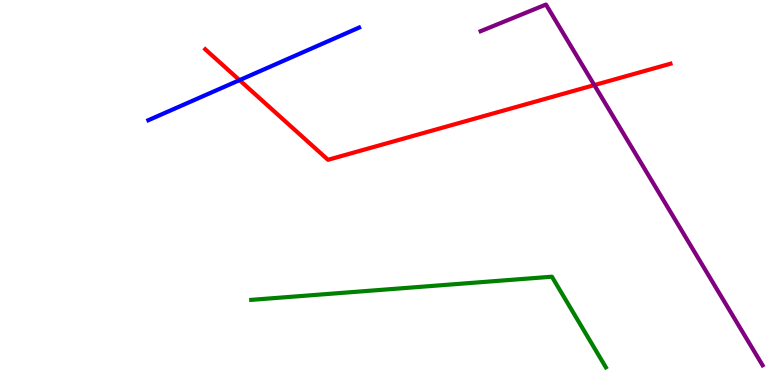[{'lines': ['blue', 'red'], 'intersections': [{'x': 3.09, 'y': 7.92}]}, {'lines': ['green', 'red'], 'intersections': []}, {'lines': ['purple', 'red'], 'intersections': [{'x': 7.67, 'y': 7.79}]}, {'lines': ['blue', 'green'], 'intersections': []}, {'lines': ['blue', 'purple'], 'intersections': []}, {'lines': ['green', 'purple'], 'intersections': []}]